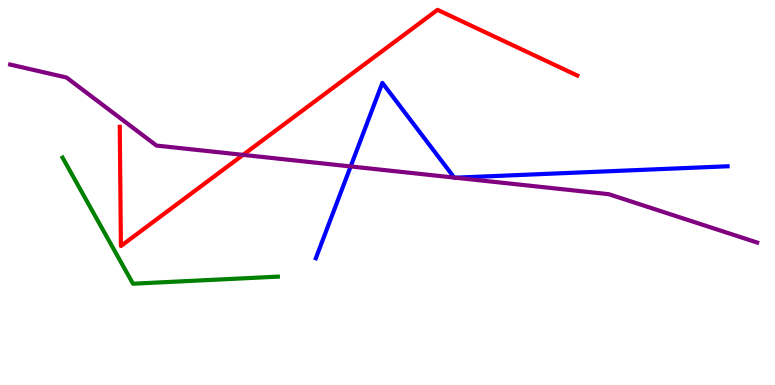[{'lines': ['blue', 'red'], 'intersections': []}, {'lines': ['green', 'red'], 'intersections': []}, {'lines': ['purple', 'red'], 'intersections': [{'x': 3.14, 'y': 5.98}]}, {'lines': ['blue', 'green'], 'intersections': []}, {'lines': ['blue', 'purple'], 'intersections': [{'x': 4.52, 'y': 5.68}, {'x': 5.86, 'y': 5.39}, {'x': 5.87, 'y': 5.38}]}, {'lines': ['green', 'purple'], 'intersections': []}]